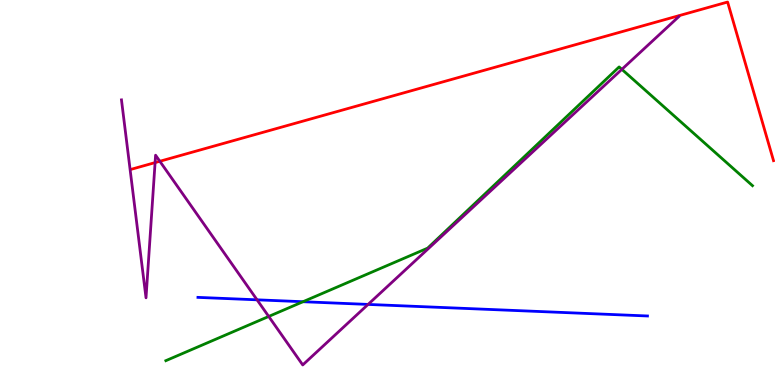[{'lines': ['blue', 'red'], 'intersections': []}, {'lines': ['green', 'red'], 'intersections': []}, {'lines': ['purple', 'red'], 'intersections': [{'x': 2.0, 'y': 5.78}, {'x': 2.06, 'y': 5.81}]}, {'lines': ['blue', 'green'], 'intersections': [{'x': 3.91, 'y': 2.16}]}, {'lines': ['blue', 'purple'], 'intersections': [{'x': 3.32, 'y': 2.21}, {'x': 4.75, 'y': 2.09}]}, {'lines': ['green', 'purple'], 'intersections': [{'x': 3.47, 'y': 1.78}, {'x': 8.02, 'y': 8.2}]}]